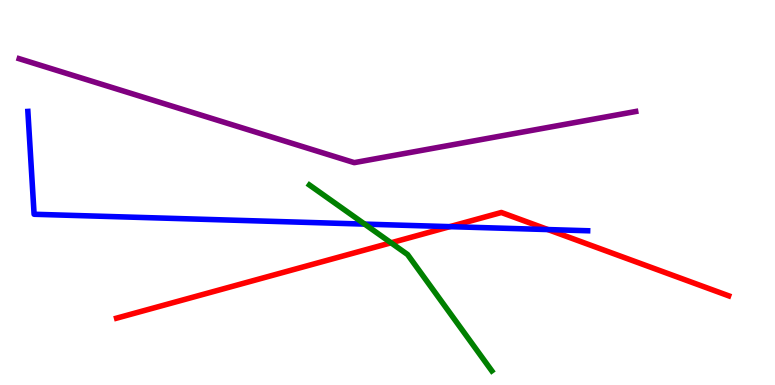[{'lines': ['blue', 'red'], 'intersections': [{'x': 5.8, 'y': 4.11}, {'x': 7.07, 'y': 4.04}]}, {'lines': ['green', 'red'], 'intersections': [{'x': 5.05, 'y': 3.69}]}, {'lines': ['purple', 'red'], 'intersections': []}, {'lines': ['blue', 'green'], 'intersections': [{'x': 4.71, 'y': 4.18}]}, {'lines': ['blue', 'purple'], 'intersections': []}, {'lines': ['green', 'purple'], 'intersections': []}]